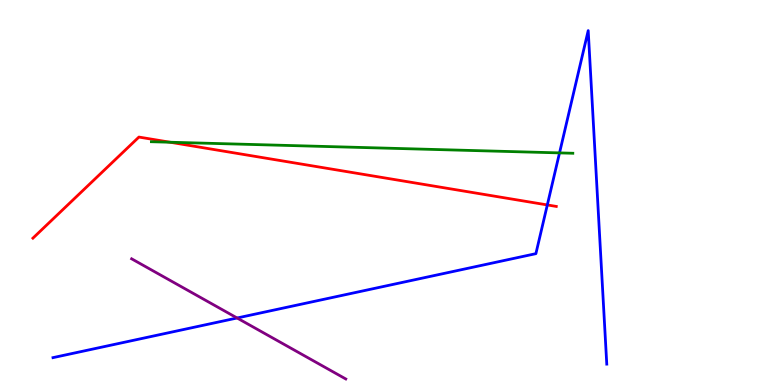[{'lines': ['blue', 'red'], 'intersections': [{'x': 7.06, 'y': 4.68}]}, {'lines': ['green', 'red'], 'intersections': [{'x': 2.19, 'y': 6.31}]}, {'lines': ['purple', 'red'], 'intersections': []}, {'lines': ['blue', 'green'], 'intersections': [{'x': 7.22, 'y': 6.03}]}, {'lines': ['blue', 'purple'], 'intersections': [{'x': 3.06, 'y': 1.74}]}, {'lines': ['green', 'purple'], 'intersections': []}]